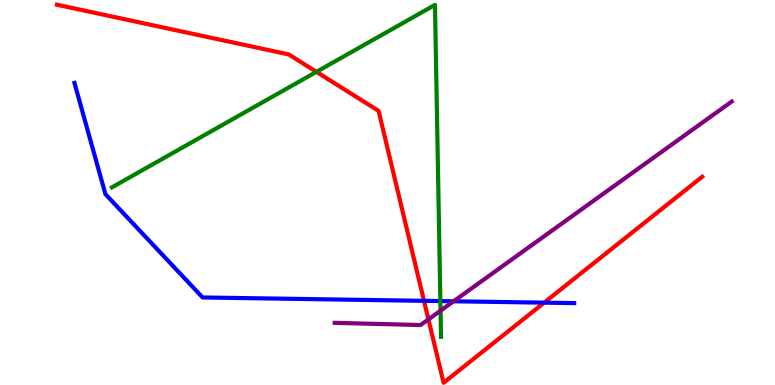[{'lines': ['blue', 'red'], 'intersections': [{'x': 5.47, 'y': 2.19}, {'x': 7.02, 'y': 2.14}]}, {'lines': ['green', 'red'], 'intersections': [{'x': 4.08, 'y': 8.13}]}, {'lines': ['purple', 'red'], 'intersections': [{'x': 5.53, 'y': 1.7}]}, {'lines': ['blue', 'green'], 'intersections': [{'x': 5.68, 'y': 2.18}]}, {'lines': ['blue', 'purple'], 'intersections': [{'x': 5.85, 'y': 2.17}]}, {'lines': ['green', 'purple'], 'intersections': [{'x': 5.68, 'y': 1.93}]}]